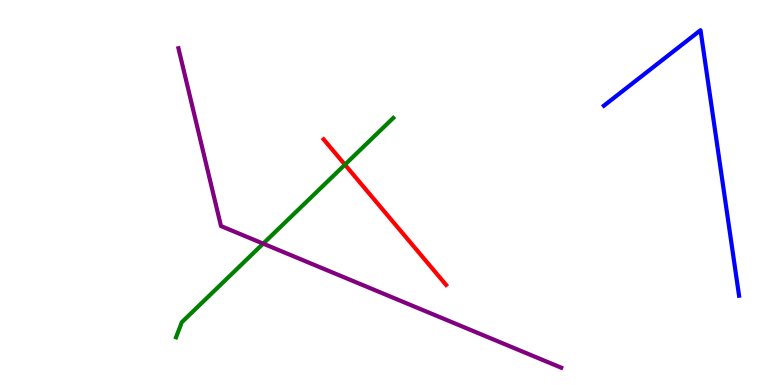[{'lines': ['blue', 'red'], 'intersections': []}, {'lines': ['green', 'red'], 'intersections': [{'x': 4.45, 'y': 5.72}]}, {'lines': ['purple', 'red'], 'intersections': []}, {'lines': ['blue', 'green'], 'intersections': []}, {'lines': ['blue', 'purple'], 'intersections': []}, {'lines': ['green', 'purple'], 'intersections': [{'x': 3.4, 'y': 3.67}]}]